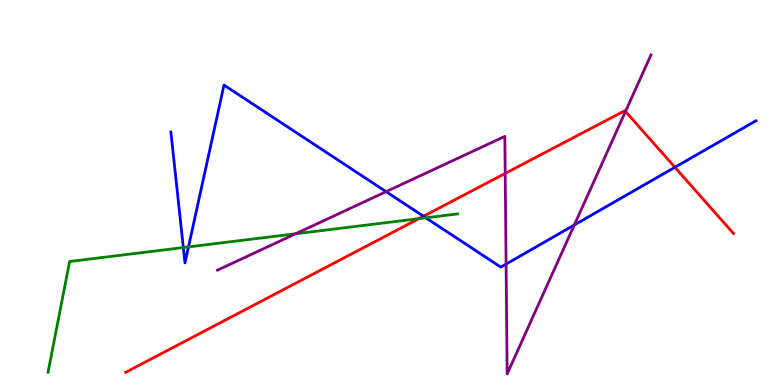[{'lines': ['blue', 'red'], 'intersections': [{'x': 5.46, 'y': 4.38}, {'x': 8.71, 'y': 5.66}]}, {'lines': ['green', 'red'], 'intersections': [{'x': 5.4, 'y': 4.32}]}, {'lines': ['purple', 'red'], 'intersections': [{'x': 6.52, 'y': 5.5}, {'x': 8.07, 'y': 7.1}]}, {'lines': ['blue', 'green'], 'intersections': [{'x': 2.37, 'y': 3.57}, {'x': 2.43, 'y': 3.59}, {'x': 5.49, 'y': 4.34}]}, {'lines': ['blue', 'purple'], 'intersections': [{'x': 4.98, 'y': 5.02}, {'x': 6.53, 'y': 3.14}, {'x': 7.41, 'y': 4.16}]}, {'lines': ['green', 'purple'], 'intersections': [{'x': 3.82, 'y': 3.93}]}]